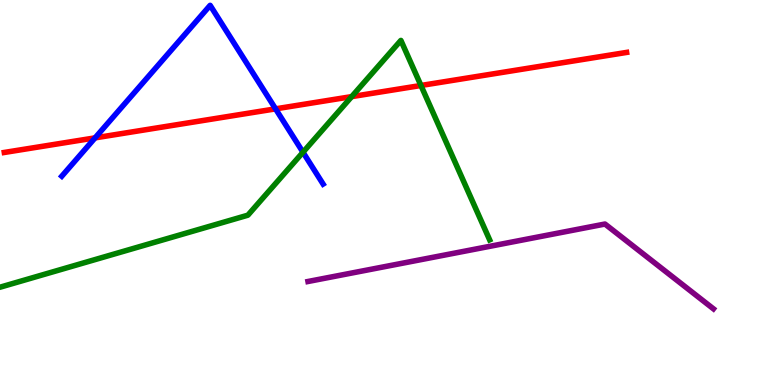[{'lines': ['blue', 'red'], 'intersections': [{'x': 1.23, 'y': 6.42}, {'x': 3.56, 'y': 7.17}]}, {'lines': ['green', 'red'], 'intersections': [{'x': 4.54, 'y': 7.49}, {'x': 5.43, 'y': 7.78}]}, {'lines': ['purple', 'red'], 'intersections': []}, {'lines': ['blue', 'green'], 'intersections': [{'x': 3.91, 'y': 6.05}]}, {'lines': ['blue', 'purple'], 'intersections': []}, {'lines': ['green', 'purple'], 'intersections': []}]